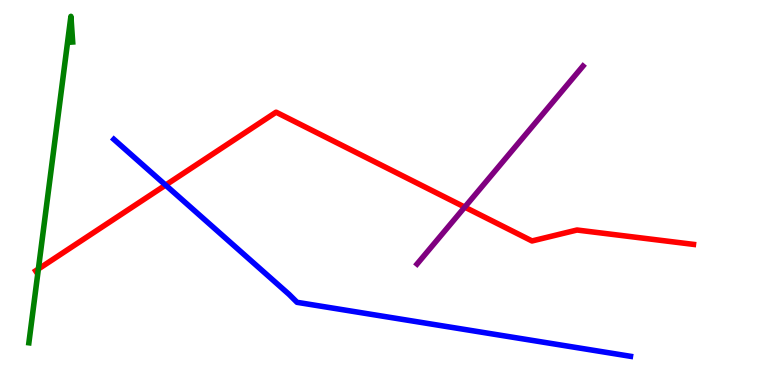[{'lines': ['blue', 'red'], 'intersections': [{'x': 2.14, 'y': 5.19}]}, {'lines': ['green', 'red'], 'intersections': [{'x': 0.495, 'y': 3.01}]}, {'lines': ['purple', 'red'], 'intersections': [{'x': 6.0, 'y': 4.62}]}, {'lines': ['blue', 'green'], 'intersections': []}, {'lines': ['blue', 'purple'], 'intersections': []}, {'lines': ['green', 'purple'], 'intersections': []}]